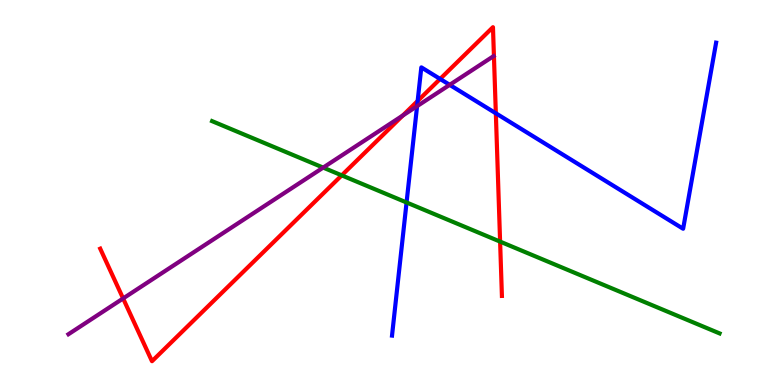[{'lines': ['blue', 'red'], 'intersections': [{'x': 5.39, 'y': 7.38}, {'x': 5.68, 'y': 7.95}, {'x': 6.4, 'y': 7.06}]}, {'lines': ['green', 'red'], 'intersections': [{'x': 4.41, 'y': 5.45}, {'x': 6.45, 'y': 3.72}]}, {'lines': ['purple', 'red'], 'intersections': [{'x': 1.59, 'y': 2.25}, {'x': 5.2, 'y': 7.0}]}, {'lines': ['blue', 'green'], 'intersections': [{'x': 5.25, 'y': 4.74}]}, {'lines': ['blue', 'purple'], 'intersections': [{'x': 5.38, 'y': 7.24}, {'x': 5.8, 'y': 7.8}]}, {'lines': ['green', 'purple'], 'intersections': [{'x': 4.17, 'y': 5.65}]}]